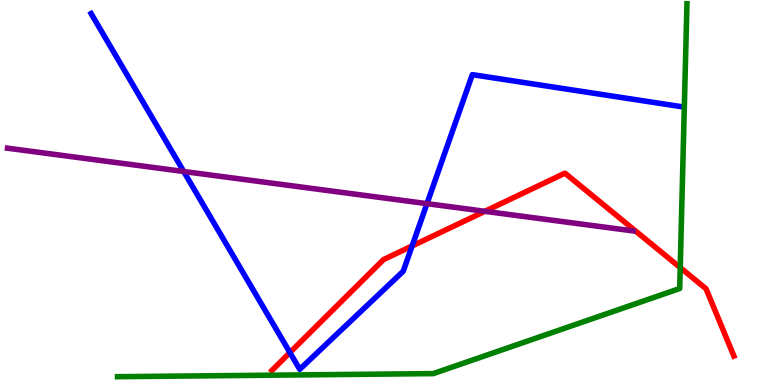[{'lines': ['blue', 'red'], 'intersections': [{'x': 3.74, 'y': 0.843}, {'x': 5.32, 'y': 3.61}]}, {'lines': ['green', 'red'], 'intersections': [{'x': 8.78, 'y': 3.05}]}, {'lines': ['purple', 'red'], 'intersections': [{'x': 6.26, 'y': 4.51}]}, {'lines': ['blue', 'green'], 'intersections': []}, {'lines': ['blue', 'purple'], 'intersections': [{'x': 2.37, 'y': 5.55}, {'x': 5.51, 'y': 4.71}]}, {'lines': ['green', 'purple'], 'intersections': []}]